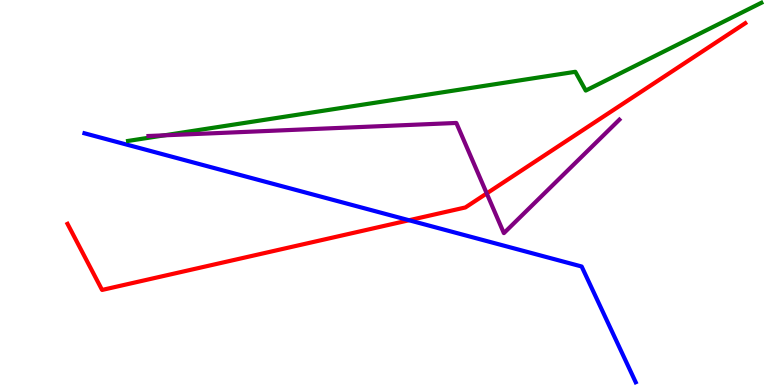[{'lines': ['blue', 'red'], 'intersections': [{'x': 5.28, 'y': 4.28}]}, {'lines': ['green', 'red'], 'intersections': []}, {'lines': ['purple', 'red'], 'intersections': [{'x': 6.28, 'y': 4.98}]}, {'lines': ['blue', 'green'], 'intersections': []}, {'lines': ['blue', 'purple'], 'intersections': []}, {'lines': ['green', 'purple'], 'intersections': [{'x': 2.12, 'y': 6.48}]}]